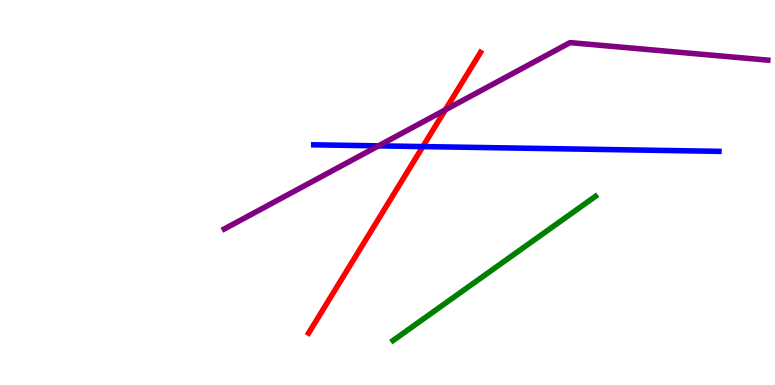[{'lines': ['blue', 'red'], 'intersections': [{'x': 5.46, 'y': 6.19}]}, {'lines': ['green', 'red'], 'intersections': []}, {'lines': ['purple', 'red'], 'intersections': [{'x': 5.75, 'y': 7.15}]}, {'lines': ['blue', 'green'], 'intersections': []}, {'lines': ['blue', 'purple'], 'intersections': [{'x': 4.88, 'y': 6.21}]}, {'lines': ['green', 'purple'], 'intersections': []}]